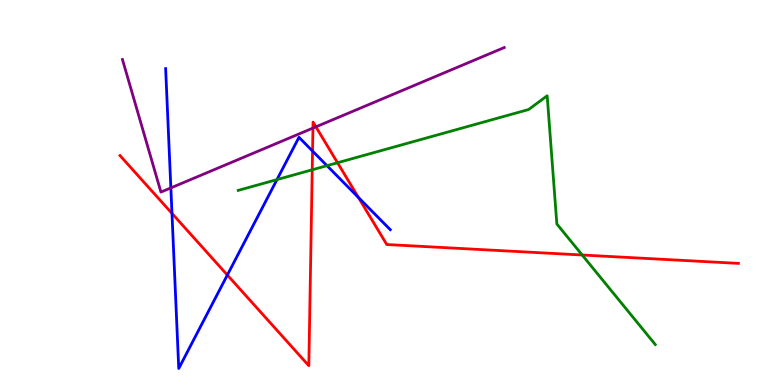[{'lines': ['blue', 'red'], 'intersections': [{'x': 2.22, 'y': 4.46}, {'x': 2.93, 'y': 2.86}, {'x': 4.03, 'y': 6.08}, {'x': 4.63, 'y': 4.87}]}, {'lines': ['green', 'red'], 'intersections': [{'x': 4.03, 'y': 5.59}, {'x': 4.36, 'y': 5.77}, {'x': 7.51, 'y': 3.38}]}, {'lines': ['purple', 'red'], 'intersections': [{'x': 4.04, 'y': 6.67}, {'x': 4.08, 'y': 6.71}]}, {'lines': ['blue', 'green'], 'intersections': [{'x': 3.57, 'y': 5.34}, {'x': 4.22, 'y': 5.7}]}, {'lines': ['blue', 'purple'], 'intersections': [{'x': 2.2, 'y': 5.12}]}, {'lines': ['green', 'purple'], 'intersections': []}]